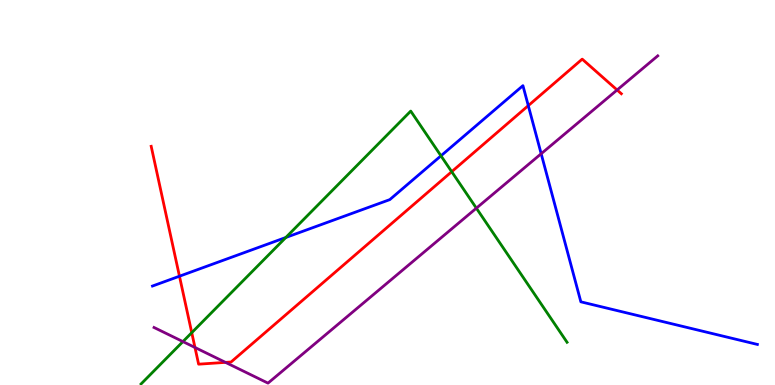[{'lines': ['blue', 'red'], 'intersections': [{'x': 2.32, 'y': 2.83}, {'x': 6.82, 'y': 7.26}]}, {'lines': ['green', 'red'], 'intersections': [{'x': 2.47, 'y': 1.36}, {'x': 5.83, 'y': 5.54}]}, {'lines': ['purple', 'red'], 'intersections': [{'x': 2.52, 'y': 0.975}, {'x': 2.91, 'y': 0.588}, {'x': 7.96, 'y': 7.66}]}, {'lines': ['blue', 'green'], 'intersections': [{'x': 3.69, 'y': 3.83}, {'x': 5.69, 'y': 5.95}]}, {'lines': ['blue', 'purple'], 'intersections': [{'x': 6.98, 'y': 6.01}]}, {'lines': ['green', 'purple'], 'intersections': [{'x': 2.36, 'y': 1.13}, {'x': 6.15, 'y': 4.59}]}]